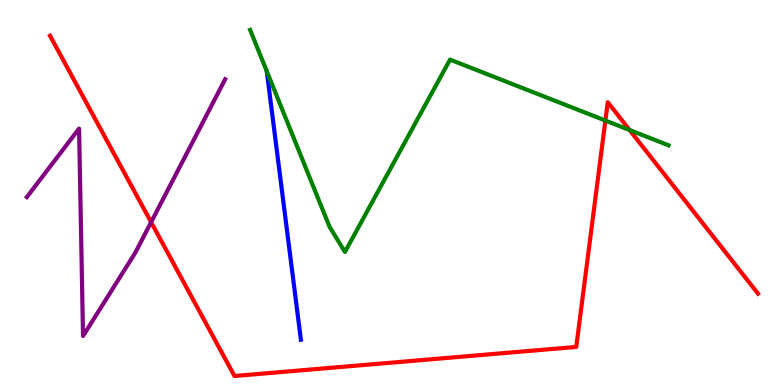[{'lines': ['blue', 'red'], 'intersections': []}, {'lines': ['green', 'red'], 'intersections': [{'x': 7.81, 'y': 6.87}, {'x': 8.12, 'y': 6.62}]}, {'lines': ['purple', 'red'], 'intersections': [{'x': 1.95, 'y': 4.23}]}, {'lines': ['blue', 'green'], 'intersections': []}, {'lines': ['blue', 'purple'], 'intersections': []}, {'lines': ['green', 'purple'], 'intersections': []}]